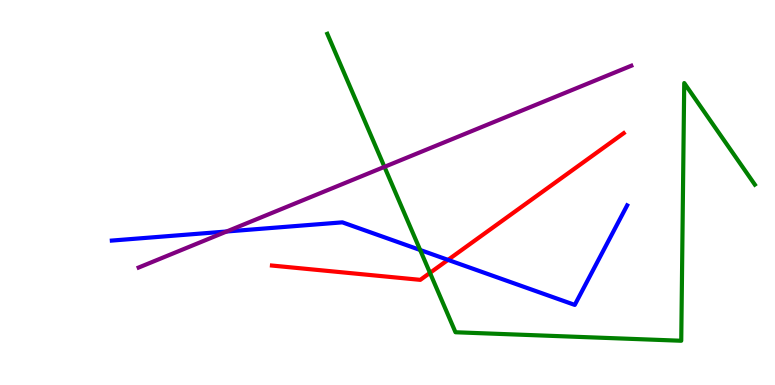[{'lines': ['blue', 'red'], 'intersections': [{'x': 5.78, 'y': 3.25}]}, {'lines': ['green', 'red'], 'intersections': [{'x': 5.55, 'y': 2.91}]}, {'lines': ['purple', 'red'], 'intersections': []}, {'lines': ['blue', 'green'], 'intersections': [{'x': 5.42, 'y': 3.51}]}, {'lines': ['blue', 'purple'], 'intersections': [{'x': 2.92, 'y': 3.99}]}, {'lines': ['green', 'purple'], 'intersections': [{'x': 4.96, 'y': 5.67}]}]